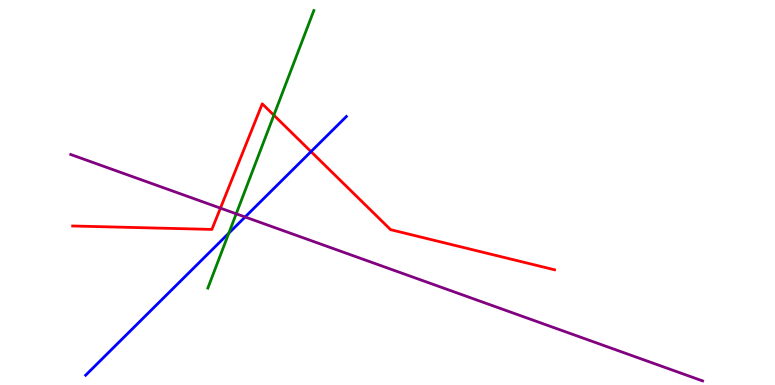[{'lines': ['blue', 'red'], 'intersections': [{'x': 4.01, 'y': 6.06}]}, {'lines': ['green', 'red'], 'intersections': [{'x': 3.53, 'y': 7.01}]}, {'lines': ['purple', 'red'], 'intersections': [{'x': 2.84, 'y': 4.59}]}, {'lines': ['blue', 'green'], 'intersections': [{'x': 2.95, 'y': 3.94}]}, {'lines': ['blue', 'purple'], 'intersections': [{'x': 3.16, 'y': 4.36}]}, {'lines': ['green', 'purple'], 'intersections': [{'x': 3.05, 'y': 4.45}]}]